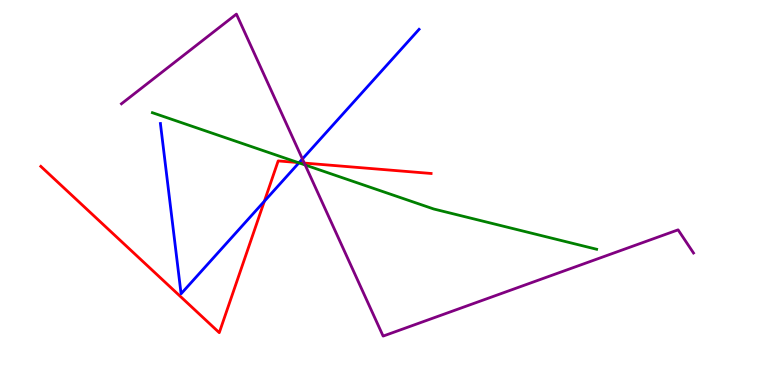[{'lines': ['blue', 'red'], 'intersections': [{'x': 3.41, 'y': 4.77}, {'x': 3.86, 'y': 5.78}]}, {'lines': ['green', 'red'], 'intersections': [{'x': 3.85, 'y': 5.78}]}, {'lines': ['purple', 'red'], 'intersections': [{'x': 3.93, 'y': 5.76}]}, {'lines': ['blue', 'green'], 'intersections': [{'x': 3.86, 'y': 5.77}]}, {'lines': ['blue', 'purple'], 'intersections': [{'x': 3.9, 'y': 5.87}]}, {'lines': ['green', 'purple'], 'intersections': [{'x': 3.94, 'y': 5.71}]}]